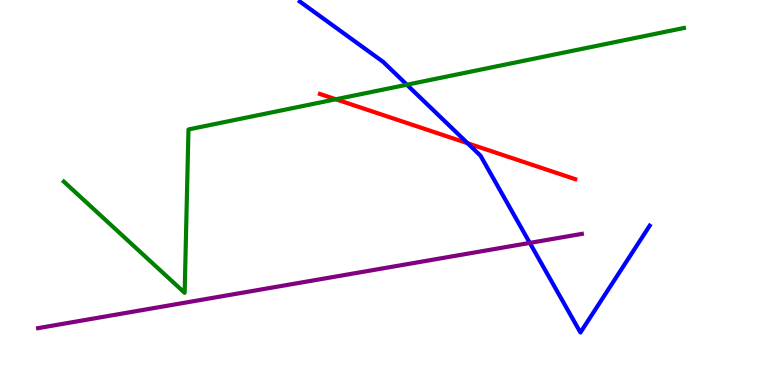[{'lines': ['blue', 'red'], 'intersections': [{'x': 6.03, 'y': 6.28}]}, {'lines': ['green', 'red'], 'intersections': [{'x': 4.33, 'y': 7.42}]}, {'lines': ['purple', 'red'], 'intersections': []}, {'lines': ['blue', 'green'], 'intersections': [{'x': 5.25, 'y': 7.8}]}, {'lines': ['blue', 'purple'], 'intersections': [{'x': 6.84, 'y': 3.69}]}, {'lines': ['green', 'purple'], 'intersections': []}]